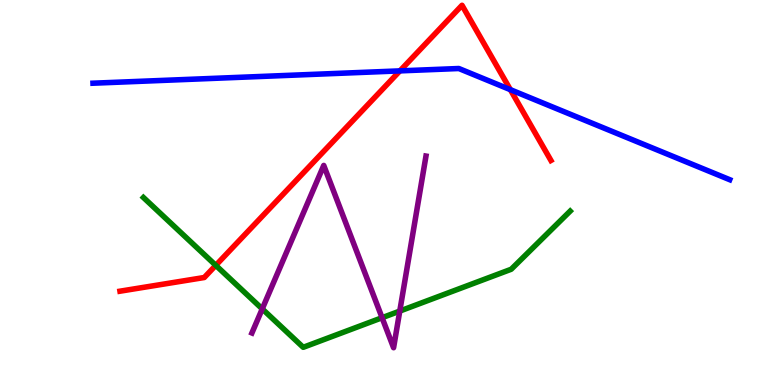[{'lines': ['blue', 'red'], 'intersections': [{'x': 5.16, 'y': 8.16}, {'x': 6.59, 'y': 7.67}]}, {'lines': ['green', 'red'], 'intersections': [{'x': 2.78, 'y': 3.11}]}, {'lines': ['purple', 'red'], 'intersections': []}, {'lines': ['blue', 'green'], 'intersections': []}, {'lines': ['blue', 'purple'], 'intersections': []}, {'lines': ['green', 'purple'], 'intersections': [{'x': 3.38, 'y': 1.98}, {'x': 4.93, 'y': 1.75}, {'x': 5.16, 'y': 1.92}]}]